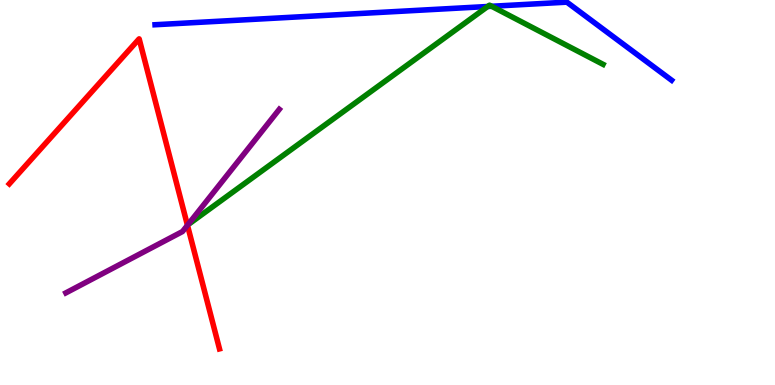[{'lines': ['blue', 'red'], 'intersections': []}, {'lines': ['green', 'red'], 'intersections': []}, {'lines': ['purple', 'red'], 'intersections': [{'x': 2.42, 'y': 4.15}]}, {'lines': ['blue', 'green'], 'intersections': [{'x': 6.29, 'y': 9.83}, {'x': 6.34, 'y': 9.84}]}, {'lines': ['blue', 'purple'], 'intersections': []}, {'lines': ['green', 'purple'], 'intersections': []}]